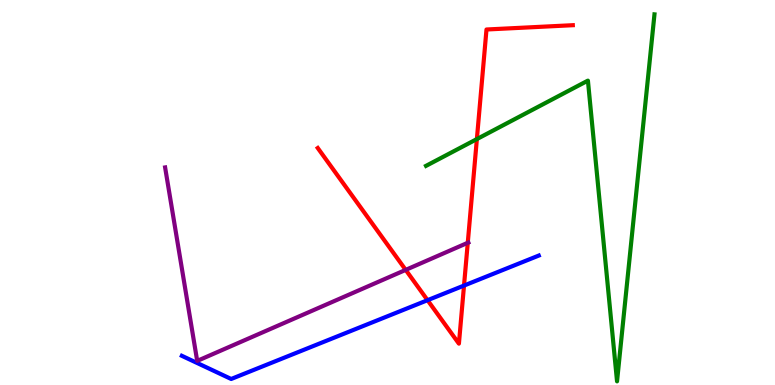[{'lines': ['blue', 'red'], 'intersections': [{'x': 5.52, 'y': 2.2}, {'x': 5.99, 'y': 2.58}]}, {'lines': ['green', 'red'], 'intersections': [{'x': 6.15, 'y': 6.39}]}, {'lines': ['purple', 'red'], 'intersections': [{'x': 5.23, 'y': 2.99}, {'x': 6.04, 'y': 3.69}]}, {'lines': ['blue', 'green'], 'intersections': []}, {'lines': ['blue', 'purple'], 'intersections': []}, {'lines': ['green', 'purple'], 'intersections': []}]